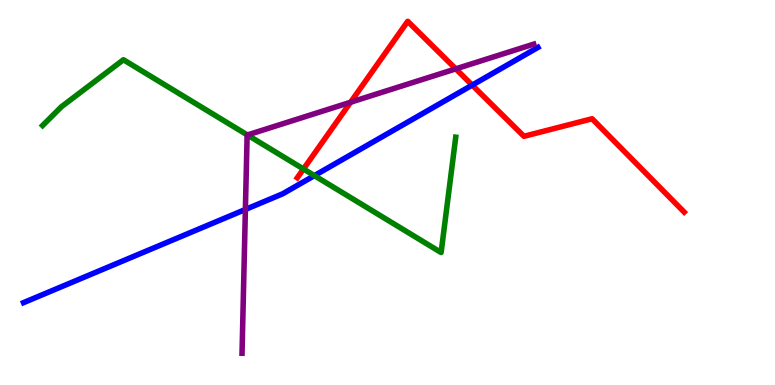[{'lines': ['blue', 'red'], 'intersections': [{'x': 6.09, 'y': 7.79}]}, {'lines': ['green', 'red'], 'intersections': [{'x': 3.92, 'y': 5.61}]}, {'lines': ['purple', 'red'], 'intersections': [{'x': 4.52, 'y': 7.34}, {'x': 5.88, 'y': 8.21}]}, {'lines': ['blue', 'green'], 'intersections': [{'x': 4.06, 'y': 5.44}]}, {'lines': ['blue', 'purple'], 'intersections': [{'x': 3.17, 'y': 4.56}]}, {'lines': ['green', 'purple'], 'intersections': [{'x': 3.19, 'y': 6.49}]}]